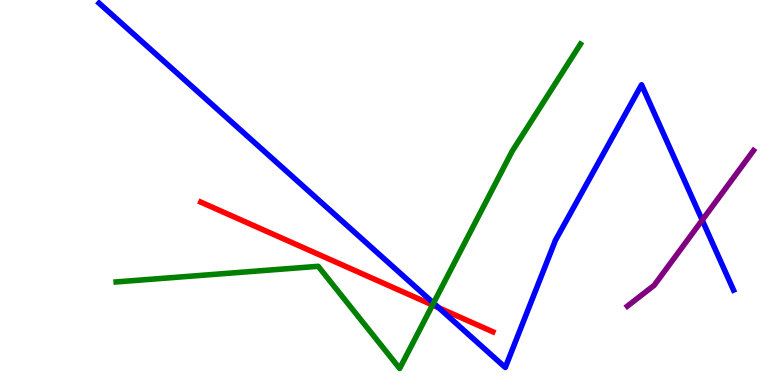[{'lines': ['blue', 'red'], 'intersections': [{'x': 5.66, 'y': 2.01}]}, {'lines': ['green', 'red'], 'intersections': [{'x': 5.58, 'y': 2.08}]}, {'lines': ['purple', 'red'], 'intersections': []}, {'lines': ['blue', 'green'], 'intersections': [{'x': 5.59, 'y': 2.13}]}, {'lines': ['blue', 'purple'], 'intersections': [{'x': 9.06, 'y': 4.28}]}, {'lines': ['green', 'purple'], 'intersections': []}]